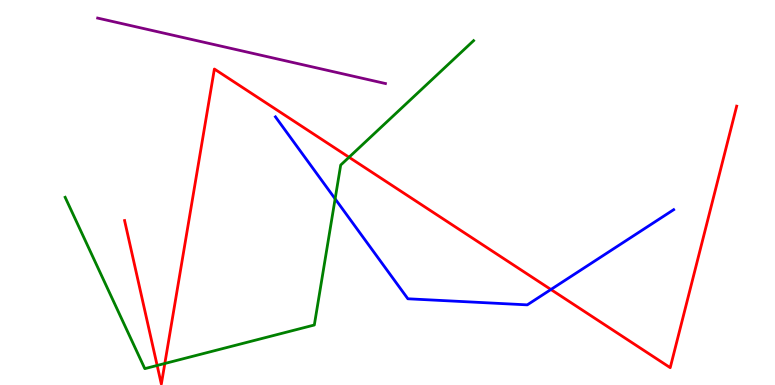[{'lines': ['blue', 'red'], 'intersections': [{'x': 7.11, 'y': 2.48}]}, {'lines': ['green', 'red'], 'intersections': [{'x': 2.03, 'y': 0.508}, {'x': 2.13, 'y': 0.559}, {'x': 4.5, 'y': 5.92}]}, {'lines': ['purple', 'red'], 'intersections': []}, {'lines': ['blue', 'green'], 'intersections': [{'x': 4.32, 'y': 4.84}]}, {'lines': ['blue', 'purple'], 'intersections': []}, {'lines': ['green', 'purple'], 'intersections': []}]